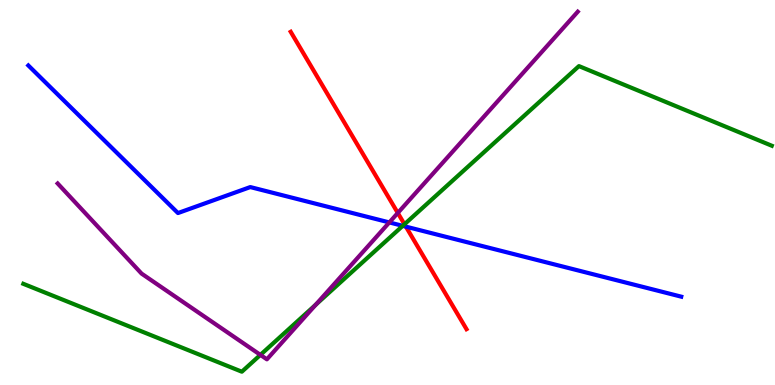[{'lines': ['blue', 'red'], 'intersections': [{'x': 5.24, 'y': 4.11}]}, {'lines': ['green', 'red'], 'intersections': [{'x': 5.22, 'y': 4.18}]}, {'lines': ['purple', 'red'], 'intersections': [{'x': 5.13, 'y': 4.47}]}, {'lines': ['blue', 'green'], 'intersections': [{'x': 5.2, 'y': 4.13}]}, {'lines': ['blue', 'purple'], 'intersections': [{'x': 5.02, 'y': 4.22}]}, {'lines': ['green', 'purple'], 'intersections': [{'x': 3.36, 'y': 0.782}, {'x': 4.07, 'y': 2.08}]}]